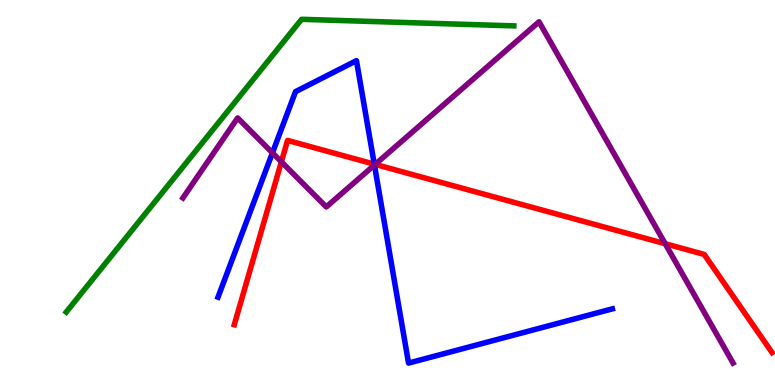[{'lines': ['blue', 'red'], 'intersections': [{'x': 4.83, 'y': 5.74}]}, {'lines': ['green', 'red'], 'intersections': []}, {'lines': ['purple', 'red'], 'intersections': [{'x': 3.63, 'y': 5.8}, {'x': 4.84, 'y': 5.73}, {'x': 8.58, 'y': 3.67}]}, {'lines': ['blue', 'green'], 'intersections': []}, {'lines': ['blue', 'purple'], 'intersections': [{'x': 3.52, 'y': 6.03}, {'x': 4.83, 'y': 5.71}]}, {'lines': ['green', 'purple'], 'intersections': []}]